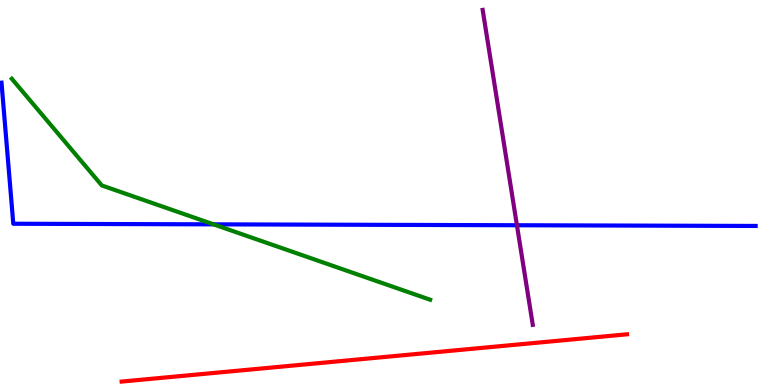[{'lines': ['blue', 'red'], 'intersections': []}, {'lines': ['green', 'red'], 'intersections': []}, {'lines': ['purple', 'red'], 'intersections': []}, {'lines': ['blue', 'green'], 'intersections': [{'x': 2.76, 'y': 4.17}]}, {'lines': ['blue', 'purple'], 'intersections': [{'x': 6.67, 'y': 4.15}]}, {'lines': ['green', 'purple'], 'intersections': []}]